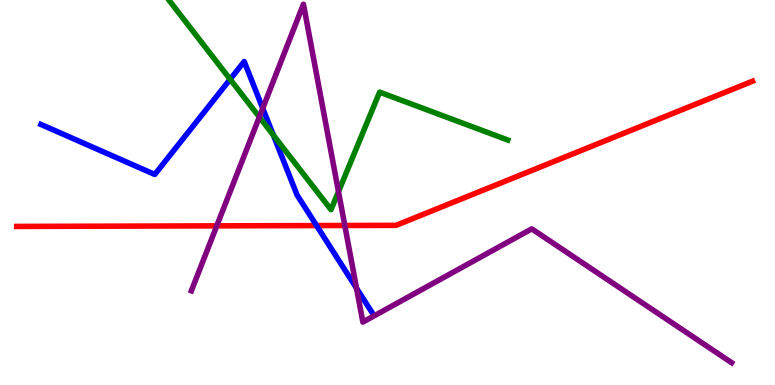[{'lines': ['blue', 'red'], 'intersections': [{'x': 4.08, 'y': 4.14}]}, {'lines': ['green', 'red'], 'intersections': []}, {'lines': ['purple', 'red'], 'intersections': [{'x': 2.8, 'y': 4.13}, {'x': 4.45, 'y': 4.14}]}, {'lines': ['blue', 'green'], 'intersections': [{'x': 2.97, 'y': 7.94}, {'x': 3.53, 'y': 6.49}]}, {'lines': ['blue', 'purple'], 'intersections': [{'x': 3.39, 'y': 7.19}, {'x': 4.6, 'y': 2.51}]}, {'lines': ['green', 'purple'], 'intersections': [{'x': 3.35, 'y': 6.96}, {'x': 4.37, 'y': 5.02}]}]